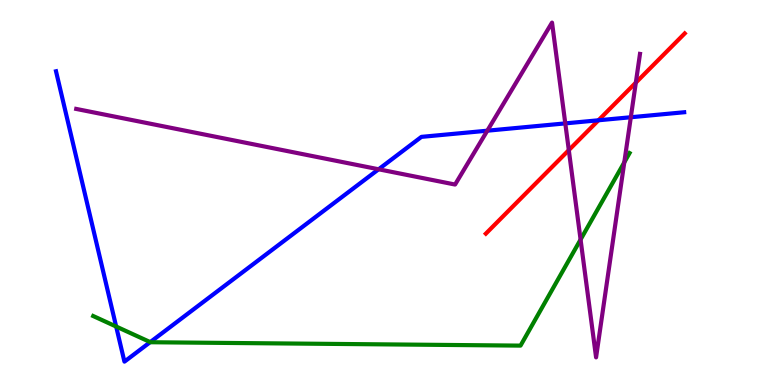[{'lines': ['blue', 'red'], 'intersections': [{'x': 7.72, 'y': 6.88}]}, {'lines': ['green', 'red'], 'intersections': []}, {'lines': ['purple', 'red'], 'intersections': [{'x': 7.34, 'y': 6.1}, {'x': 8.2, 'y': 7.85}]}, {'lines': ['blue', 'green'], 'intersections': [{'x': 1.5, 'y': 1.52}, {'x': 1.94, 'y': 1.11}]}, {'lines': ['blue', 'purple'], 'intersections': [{'x': 4.89, 'y': 5.6}, {'x': 6.29, 'y': 6.61}, {'x': 7.29, 'y': 6.8}, {'x': 8.14, 'y': 6.95}]}, {'lines': ['green', 'purple'], 'intersections': [{'x': 7.49, 'y': 3.78}, {'x': 8.06, 'y': 5.78}]}]